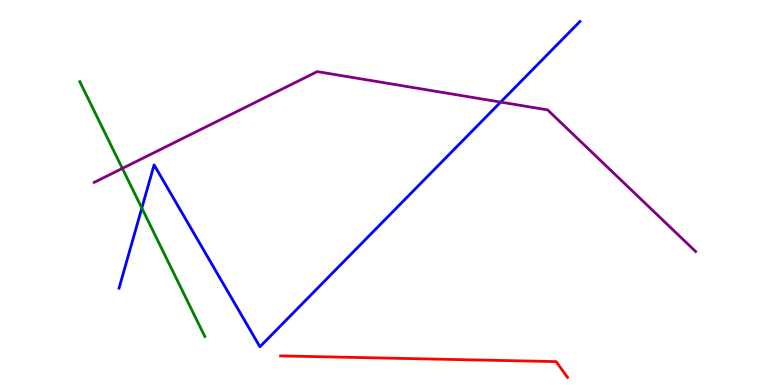[{'lines': ['blue', 'red'], 'intersections': []}, {'lines': ['green', 'red'], 'intersections': []}, {'lines': ['purple', 'red'], 'intersections': []}, {'lines': ['blue', 'green'], 'intersections': [{'x': 1.83, 'y': 4.6}]}, {'lines': ['blue', 'purple'], 'intersections': [{'x': 6.46, 'y': 7.35}]}, {'lines': ['green', 'purple'], 'intersections': [{'x': 1.58, 'y': 5.63}]}]